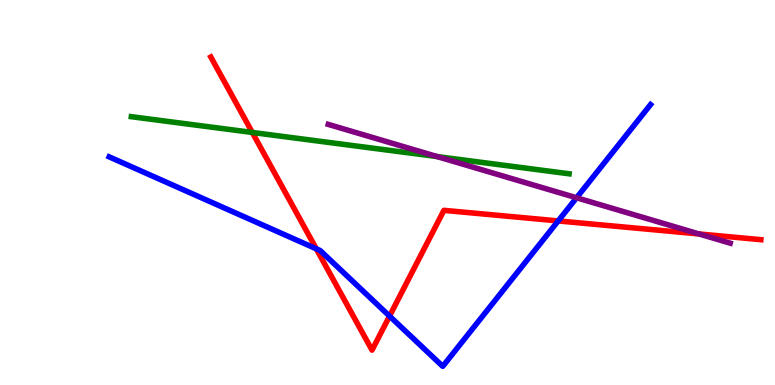[{'lines': ['blue', 'red'], 'intersections': [{'x': 4.08, 'y': 3.54}, {'x': 5.03, 'y': 1.79}, {'x': 7.2, 'y': 4.26}]}, {'lines': ['green', 'red'], 'intersections': [{'x': 3.26, 'y': 6.56}]}, {'lines': ['purple', 'red'], 'intersections': [{'x': 9.02, 'y': 3.92}]}, {'lines': ['blue', 'green'], 'intersections': []}, {'lines': ['blue', 'purple'], 'intersections': [{'x': 7.44, 'y': 4.86}]}, {'lines': ['green', 'purple'], 'intersections': [{'x': 5.64, 'y': 5.93}]}]